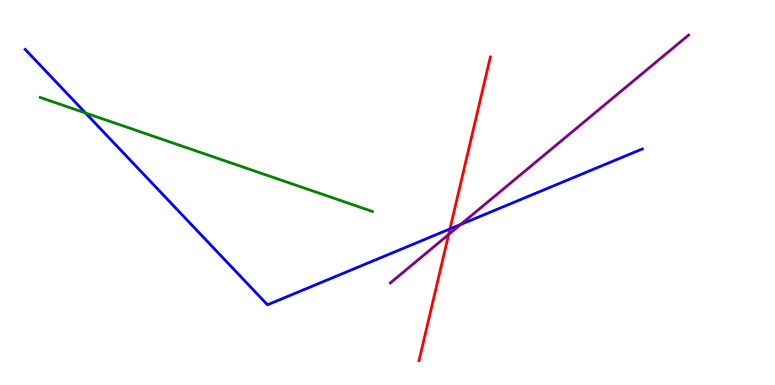[{'lines': ['blue', 'red'], 'intersections': [{'x': 5.81, 'y': 4.05}]}, {'lines': ['green', 'red'], 'intersections': []}, {'lines': ['purple', 'red'], 'intersections': [{'x': 5.79, 'y': 3.91}]}, {'lines': ['blue', 'green'], 'intersections': [{'x': 1.1, 'y': 7.07}]}, {'lines': ['blue', 'purple'], 'intersections': [{'x': 5.94, 'y': 4.17}]}, {'lines': ['green', 'purple'], 'intersections': []}]